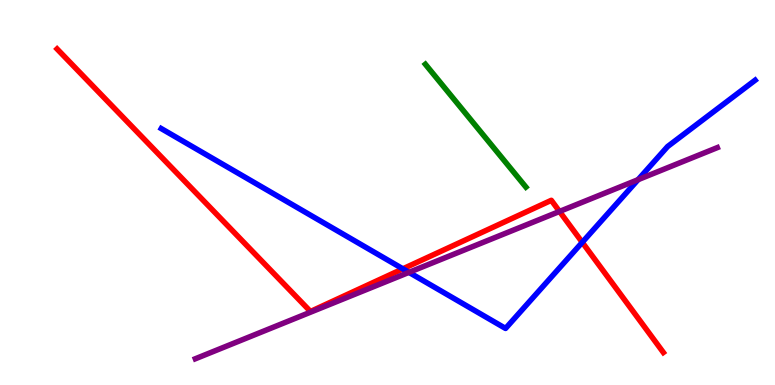[{'lines': ['blue', 'red'], 'intersections': [{'x': 5.2, 'y': 3.02}, {'x': 7.51, 'y': 3.71}]}, {'lines': ['green', 'red'], 'intersections': []}, {'lines': ['purple', 'red'], 'intersections': [{'x': 7.22, 'y': 4.51}]}, {'lines': ['blue', 'green'], 'intersections': []}, {'lines': ['blue', 'purple'], 'intersections': [{'x': 5.28, 'y': 2.93}, {'x': 8.23, 'y': 5.33}]}, {'lines': ['green', 'purple'], 'intersections': []}]